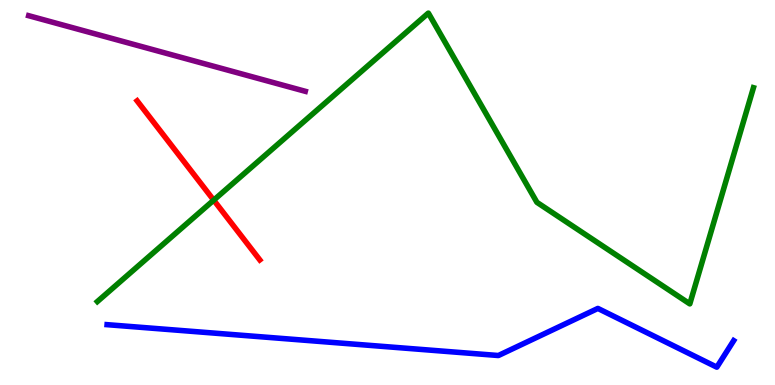[{'lines': ['blue', 'red'], 'intersections': []}, {'lines': ['green', 'red'], 'intersections': [{'x': 2.76, 'y': 4.8}]}, {'lines': ['purple', 'red'], 'intersections': []}, {'lines': ['blue', 'green'], 'intersections': []}, {'lines': ['blue', 'purple'], 'intersections': []}, {'lines': ['green', 'purple'], 'intersections': []}]